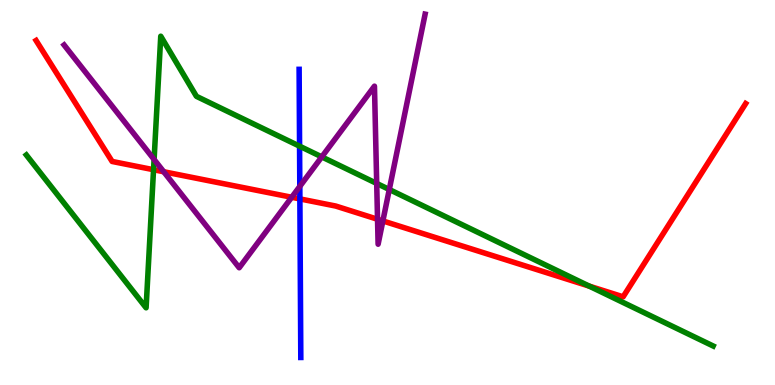[{'lines': ['blue', 'red'], 'intersections': [{'x': 3.87, 'y': 4.83}]}, {'lines': ['green', 'red'], 'intersections': [{'x': 1.98, 'y': 5.59}, {'x': 7.6, 'y': 2.57}]}, {'lines': ['purple', 'red'], 'intersections': [{'x': 2.11, 'y': 5.54}, {'x': 3.76, 'y': 4.88}, {'x': 4.87, 'y': 4.31}, {'x': 4.94, 'y': 4.26}]}, {'lines': ['blue', 'green'], 'intersections': [{'x': 3.87, 'y': 6.2}]}, {'lines': ['blue', 'purple'], 'intersections': [{'x': 3.87, 'y': 5.16}]}, {'lines': ['green', 'purple'], 'intersections': [{'x': 1.99, 'y': 5.86}, {'x': 4.15, 'y': 5.92}, {'x': 4.86, 'y': 5.24}, {'x': 5.02, 'y': 5.08}]}]